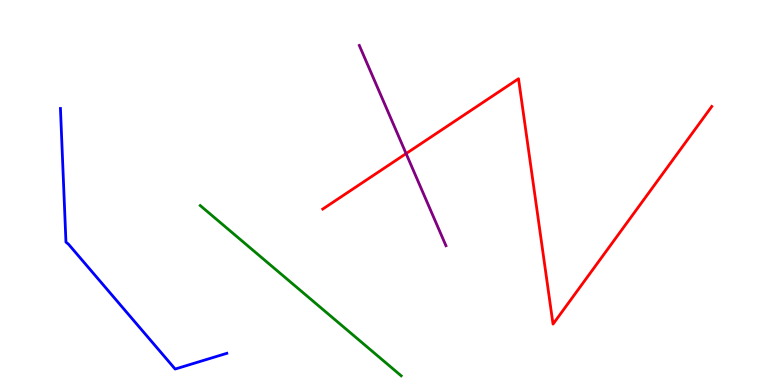[{'lines': ['blue', 'red'], 'intersections': []}, {'lines': ['green', 'red'], 'intersections': []}, {'lines': ['purple', 'red'], 'intersections': [{'x': 5.24, 'y': 6.01}]}, {'lines': ['blue', 'green'], 'intersections': []}, {'lines': ['blue', 'purple'], 'intersections': []}, {'lines': ['green', 'purple'], 'intersections': []}]